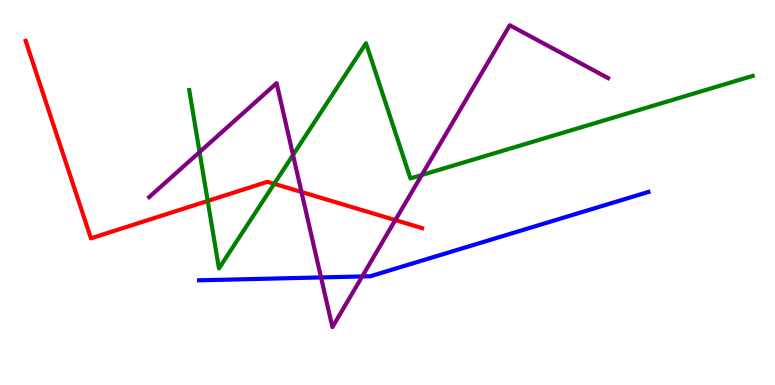[{'lines': ['blue', 'red'], 'intersections': []}, {'lines': ['green', 'red'], 'intersections': [{'x': 2.68, 'y': 4.78}, {'x': 3.54, 'y': 5.23}]}, {'lines': ['purple', 'red'], 'intersections': [{'x': 3.89, 'y': 5.01}, {'x': 5.1, 'y': 4.28}]}, {'lines': ['blue', 'green'], 'intersections': []}, {'lines': ['blue', 'purple'], 'intersections': [{'x': 4.14, 'y': 2.79}, {'x': 4.67, 'y': 2.82}]}, {'lines': ['green', 'purple'], 'intersections': [{'x': 2.58, 'y': 6.05}, {'x': 3.78, 'y': 5.97}, {'x': 5.44, 'y': 5.45}]}]